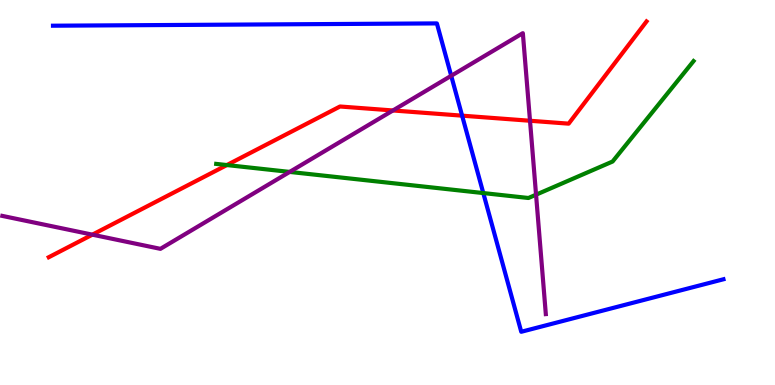[{'lines': ['blue', 'red'], 'intersections': [{'x': 5.96, 'y': 7.0}]}, {'lines': ['green', 'red'], 'intersections': [{'x': 2.93, 'y': 5.71}]}, {'lines': ['purple', 'red'], 'intersections': [{'x': 1.19, 'y': 3.9}, {'x': 5.07, 'y': 7.13}, {'x': 6.84, 'y': 6.86}]}, {'lines': ['blue', 'green'], 'intersections': [{'x': 6.24, 'y': 4.99}]}, {'lines': ['blue', 'purple'], 'intersections': [{'x': 5.82, 'y': 8.03}]}, {'lines': ['green', 'purple'], 'intersections': [{'x': 3.74, 'y': 5.53}, {'x': 6.92, 'y': 4.94}]}]